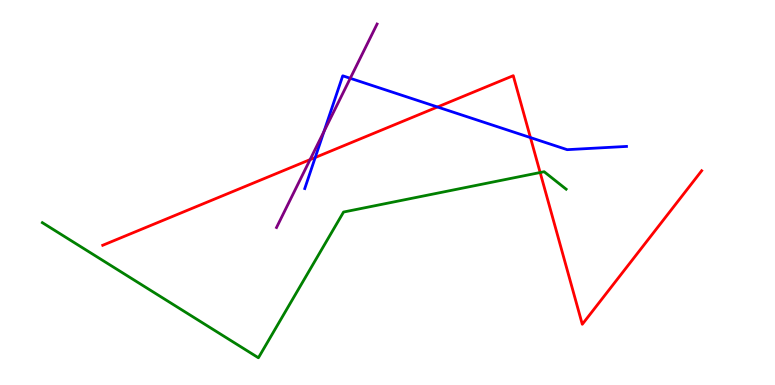[{'lines': ['blue', 'red'], 'intersections': [{'x': 4.07, 'y': 5.91}, {'x': 5.65, 'y': 7.22}, {'x': 6.84, 'y': 6.43}]}, {'lines': ['green', 'red'], 'intersections': [{'x': 6.97, 'y': 5.52}]}, {'lines': ['purple', 'red'], 'intersections': [{'x': 4.0, 'y': 5.85}]}, {'lines': ['blue', 'green'], 'intersections': []}, {'lines': ['blue', 'purple'], 'intersections': [{'x': 4.18, 'y': 6.59}, {'x': 4.52, 'y': 7.97}]}, {'lines': ['green', 'purple'], 'intersections': []}]